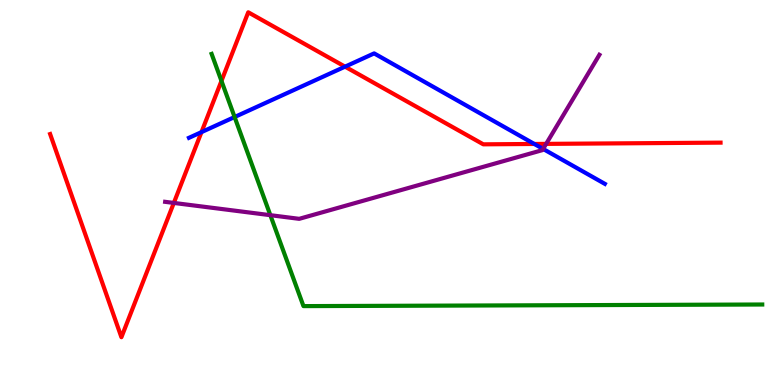[{'lines': ['blue', 'red'], 'intersections': [{'x': 2.6, 'y': 6.57}, {'x': 4.45, 'y': 8.27}, {'x': 6.89, 'y': 6.26}]}, {'lines': ['green', 'red'], 'intersections': [{'x': 2.86, 'y': 7.9}]}, {'lines': ['purple', 'red'], 'intersections': [{'x': 2.24, 'y': 4.73}, {'x': 7.05, 'y': 6.26}]}, {'lines': ['blue', 'green'], 'intersections': [{'x': 3.03, 'y': 6.96}]}, {'lines': ['blue', 'purple'], 'intersections': [{'x': 7.01, 'y': 6.13}]}, {'lines': ['green', 'purple'], 'intersections': [{'x': 3.49, 'y': 4.41}]}]